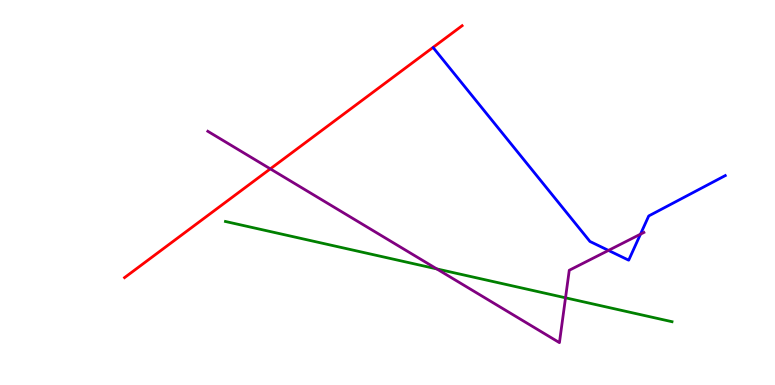[{'lines': ['blue', 'red'], 'intersections': []}, {'lines': ['green', 'red'], 'intersections': []}, {'lines': ['purple', 'red'], 'intersections': [{'x': 3.49, 'y': 5.61}]}, {'lines': ['blue', 'green'], 'intersections': []}, {'lines': ['blue', 'purple'], 'intersections': [{'x': 7.85, 'y': 3.5}, {'x': 8.26, 'y': 3.92}]}, {'lines': ['green', 'purple'], 'intersections': [{'x': 5.64, 'y': 3.02}, {'x': 7.3, 'y': 2.26}]}]